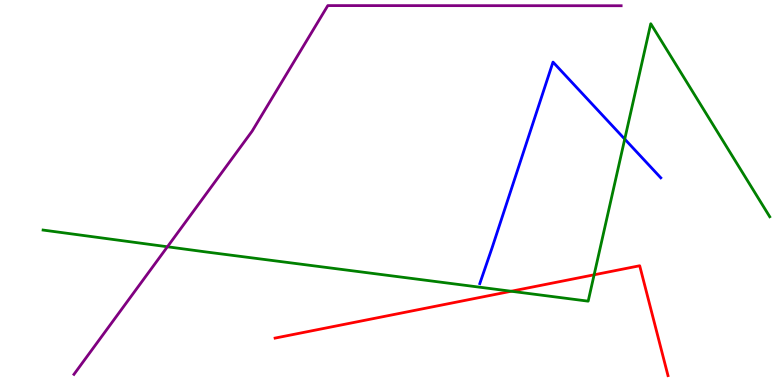[{'lines': ['blue', 'red'], 'intersections': []}, {'lines': ['green', 'red'], 'intersections': [{'x': 6.6, 'y': 2.44}, {'x': 7.67, 'y': 2.86}]}, {'lines': ['purple', 'red'], 'intersections': []}, {'lines': ['blue', 'green'], 'intersections': [{'x': 8.06, 'y': 6.39}]}, {'lines': ['blue', 'purple'], 'intersections': []}, {'lines': ['green', 'purple'], 'intersections': [{'x': 2.16, 'y': 3.59}]}]